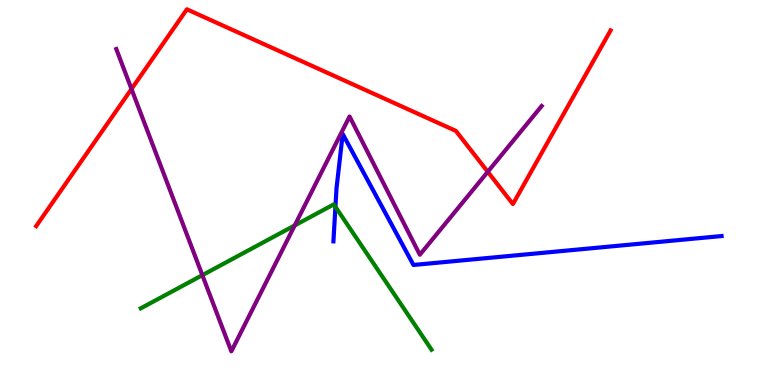[{'lines': ['blue', 'red'], 'intersections': []}, {'lines': ['green', 'red'], 'intersections': []}, {'lines': ['purple', 'red'], 'intersections': [{'x': 1.7, 'y': 7.69}, {'x': 6.29, 'y': 5.54}]}, {'lines': ['blue', 'green'], 'intersections': [{'x': 4.33, 'y': 4.63}]}, {'lines': ['blue', 'purple'], 'intersections': []}, {'lines': ['green', 'purple'], 'intersections': [{'x': 2.61, 'y': 2.85}, {'x': 3.8, 'y': 4.14}]}]